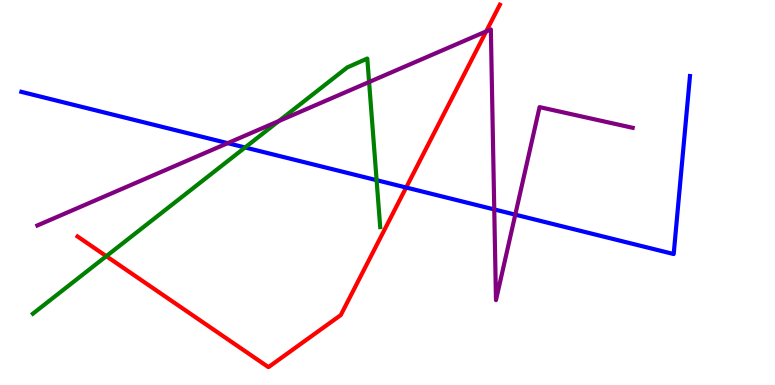[{'lines': ['blue', 'red'], 'intersections': [{'x': 5.24, 'y': 5.13}]}, {'lines': ['green', 'red'], 'intersections': [{'x': 1.37, 'y': 3.35}]}, {'lines': ['purple', 'red'], 'intersections': [{'x': 6.27, 'y': 9.18}]}, {'lines': ['blue', 'green'], 'intersections': [{'x': 3.16, 'y': 6.17}, {'x': 4.86, 'y': 5.32}]}, {'lines': ['blue', 'purple'], 'intersections': [{'x': 2.94, 'y': 6.28}, {'x': 6.38, 'y': 4.56}, {'x': 6.65, 'y': 4.42}]}, {'lines': ['green', 'purple'], 'intersections': [{'x': 3.6, 'y': 6.86}, {'x': 4.76, 'y': 7.87}]}]